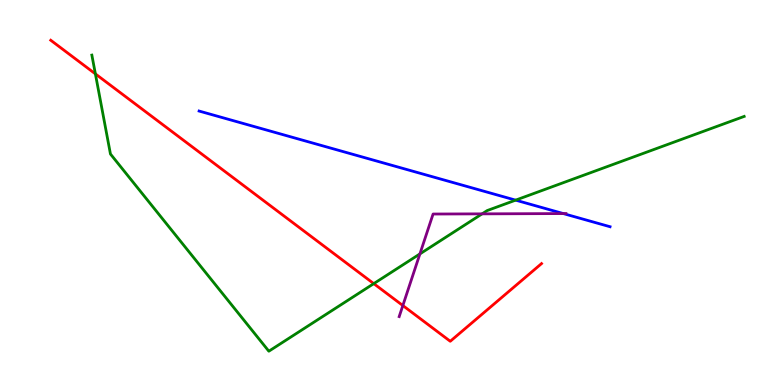[{'lines': ['blue', 'red'], 'intersections': []}, {'lines': ['green', 'red'], 'intersections': [{'x': 1.23, 'y': 8.08}, {'x': 4.82, 'y': 2.63}]}, {'lines': ['purple', 'red'], 'intersections': [{'x': 5.2, 'y': 2.06}]}, {'lines': ['blue', 'green'], 'intersections': [{'x': 6.65, 'y': 4.8}]}, {'lines': ['blue', 'purple'], 'intersections': [{'x': 7.27, 'y': 4.45}]}, {'lines': ['green', 'purple'], 'intersections': [{'x': 5.42, 'y': 3.4}, {'x': 6.22, 'y': 4.45}]}]